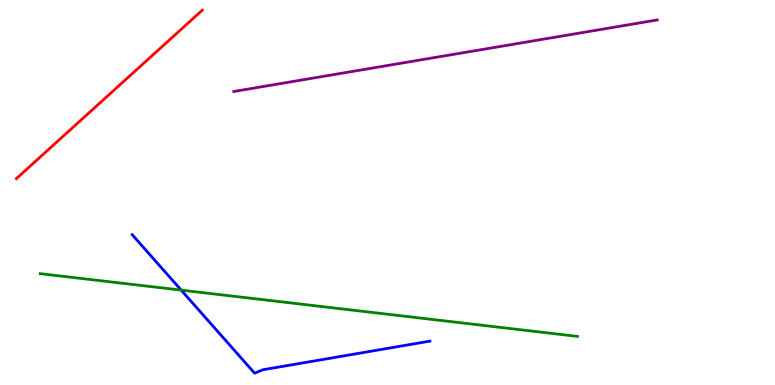[{'lines': ['blue', 'red'], 'intersections': []}, {'lines': ['green', 'red'], 'intersections': []}, {'lines': ['purple', 'red'], 'intersections': []}, {'lines': ['blue', 'green'], 'intersections': [{'x': 2.34, 'y': 2.46}]}, {'lines': ['blue', 'purple'], 'intersections': []}, {'lines': ['green', 'purple'], 'intersections': []}]